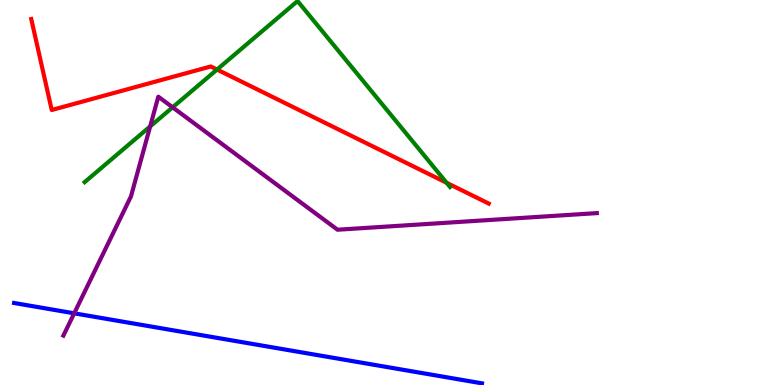[{'lines': ['blue', 'red'], 'intersections': []}, {'lines': ['green', 'red'], 'intersections': [{'x': 2.8, 'y': 8.19}, {'x': 5.76, 'y': 5.25}]}, {'lines': ['purple', 'red'], 'intersections': []}, {'lines': ['blue', 'green'], 'intersections': []}, {'lines': ['blue', 'purple'], 'intersections': [{'x': 0.957, 'y': 1.86}]}, {'lines': ['green', 'purple'], 'intersections': [{'x': 1.94, 'y': 6.72}, {'x': 2.23, 'y': 7.21}]}]